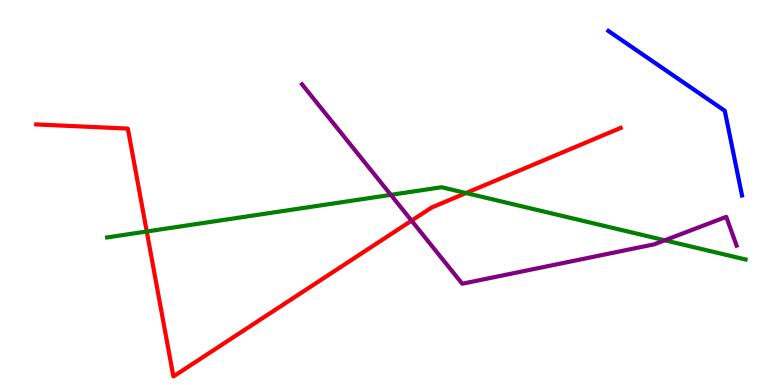[{'lines': ['blue', 'red'], 'intersections': []}, {'lines': ['green', 'red'], 'intersections': [{'x': 1.89, 'y': 3.99}, {'x': 6.01, 'y': 4.99}]}, {'lines': ['purple', 'red'], 'intersections': [{'x': 5.31, 'y': 4.27}]}, {'lines': ['blue', 'green'], 'intersections': []}, {'lines': ['blue', 'purple'], 'intersections': []}, {'lines': ['green', 'purple'], 'intersections': [{'x': 5.04, 'y': 4.94}, {'x': 8.58, 'y': 3.76}]}]